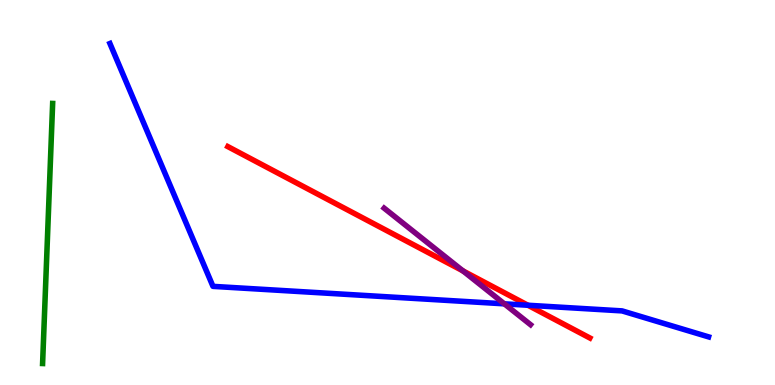[{'lines': ['blue', 'red'], 'intersections': [{'x': 6.81, 'y': 2.07}]}, {'lines': ['green', 'red'], 'intersections': []}, {'lines': ['purple', 'red'], 'intersections': [{'x': 5.97, 'y': 2.96}]}, {'lines': ['blue', 'green'], 'intersections': []}, {'lines': ['blue', 'purple'], 'intersections': [{'x': 6.51, 'y': 2.11}]}, {'lines': ['green', 'purple'], 'intersections': []}]